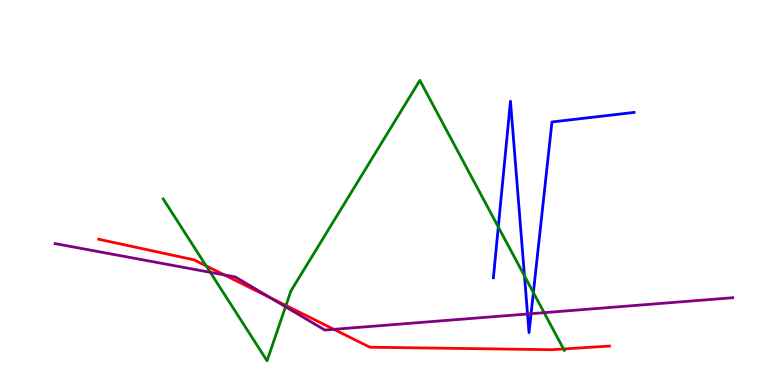[{'lines': ['blue', 'red'], 'intersections': []}, {'lines': ['green', 'red'], 'intersections': [{'x': 2.66, 'y': 3.09}, {'x': 3.69, 'y': 2.06}, {'x': 7.27, 'y': 0.936}]}, {'lines': ['purple', 'red'], 'intersections': [{'x': 2.9, 'y': 2.86}, {'x': 3.49, 'y': 2.27}, {'x': 4.31, 'y': 1.45}]}, {'lines': ['blue', 'green'], 'intersections': [{'x': 6.43, 'y': 4.1}, {'x': 6.77, 'y': 2.83}, {'x': 6.88, 'y': 2.4}]}, {'lines': ['blue', 'purple'], 'intersections': [{'x': 6.81, 'y': 1.84}, {'x': 6.85, 'y': 1.85}]}, {'lines': ['green', 'purple'], 'intersections': [{'x': 2.71, 'y': 2.93}, {'x': 3.68, 'y': 2.03}, {'x': 7.02, 'y': 1.88}]}]